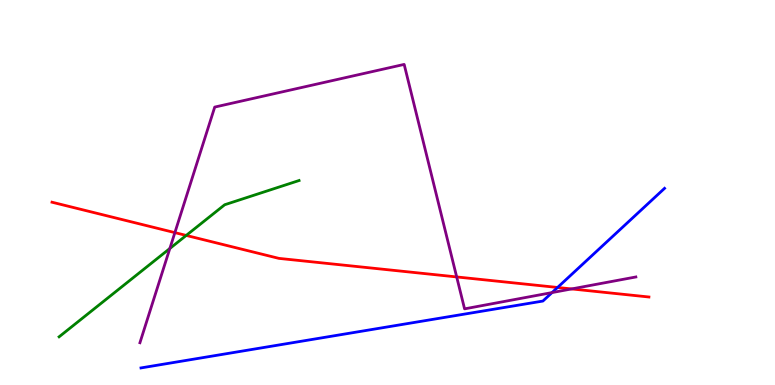[{'lines': ['blue', 'red'], 'intersections': [{'x': 7.19, 'y': 2.53}]}, {'lines': ['green', 'red'], 'intersections': [{'x': 2.4, 'y': 3.88}]}, {'lines': ['purple', 'red'], 'intersections': [{'x': 2.26, 'y': 3.96}, {'x': 5.89, 'y': 2.81}, {'x': 7.38, 'y': 2.5}]}, {'lines': ['blue', 'green'], 'intersections': []}, {'lines': ['blue', 'purple'], 'intersections': [{'x': 7.12, 'y': 2.4}]}, {'lines': ['green', 'purple'], 'intersections': [{'x': 2.19, 'y': 3.55}]}]